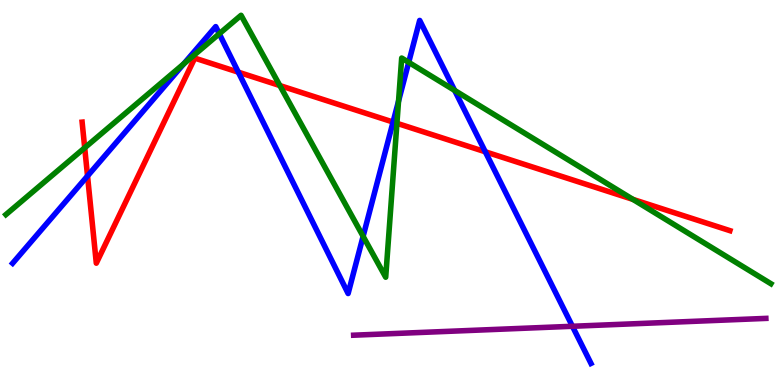[{'lines': ['blue', 'red'], 'intersections': [{'x': 1.13, 'y': 5.43}, {'x': 3.08, 'y': 8.13}, {'x': 5.07, 'y': 6.83}, {'x': 6.26, 'y': 6.06}]}, {'lines': ['green', 'red'], 'intersections': [{'x': 1.09, 'y': 6.16}, {'x': 3.61, 'y': 7.78}, {'x': 5.12, 'y': 6.8}, {'x': 8.17, 'y': 4.82}]}, {'lines': ['purple', 'red'], 'intersections': []}, {'lines': ['blue', 'green'], 'intersections': [{'x': 2.37, 'y': 8.34}, {'x': 2.83, 'y': 9.12}, {'x': 4.69, 'y': 3.86}, {'x': 5.14, 'y': 7.37}, {'x': 5.27, 'y': 8.38}, {'x': 5.87, 'y': 7.65}]}, {'lines': ['blue', 'purple'], 'intersections': [{'x': 7.39, 'y': 1.53}]}, {'lines': ['green', 'purple'], 'intersections': []}]